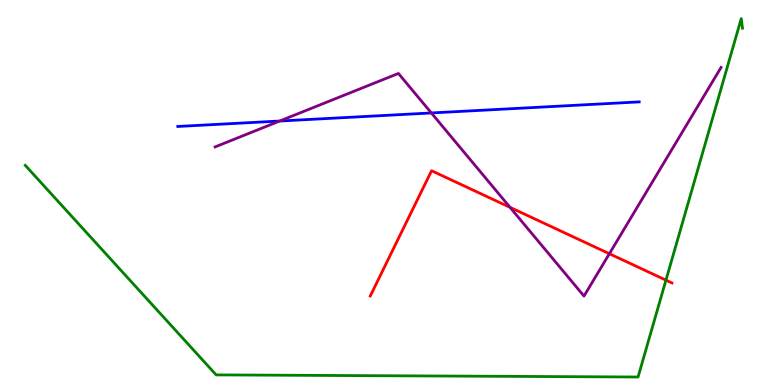[{'lines': ['blue', 'red'], 'intersections': []}, {'lines': ['green', 'red'], 'intersections': [{'x': 8.59, 'y': 2.72}]}, {'lines': ['purple', 'red'], 'intersections': [{'x': 6.58, 'y': 4.61}, {'x': 7.86, 'y': 3.41}]}, {'lines': ['blue', 'green'], 'intersections': []}, {'lines': ['blue', 'purple'], 'intersections': [{'x': 3.61, 'y': 6.86}, {'x': 5.57, 'y': 7.07}]}, {'lines': ['green', 'purple'], 'intersections': []}]